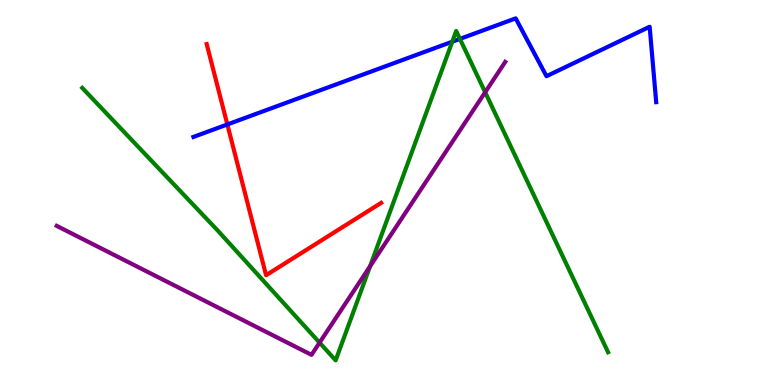[{'lines': ['blue', 'red'], 'intersections': [{'x': 2.93, 'y': 6.77}]}, {'lines': ['green', 'red'], 'intersections': []}, {'lines': ['purple', 'red'], 'intersections': []}, {'lines': ['blue', 'green'], 'intersections': [{'x': 5.84, 'y': 8.92}, {'x': 5.93, 'y': 8.99}]}, {'lines': ['blue', 'purple'], 'intersections': []}, {'lines': ['green', 'purple'], 'intersections': [{'x': 4.12, 'y': 1.1}, {'x': 4.78, 'y': 3.08}, {'x': 6.26, 'y': 7.6}]}]